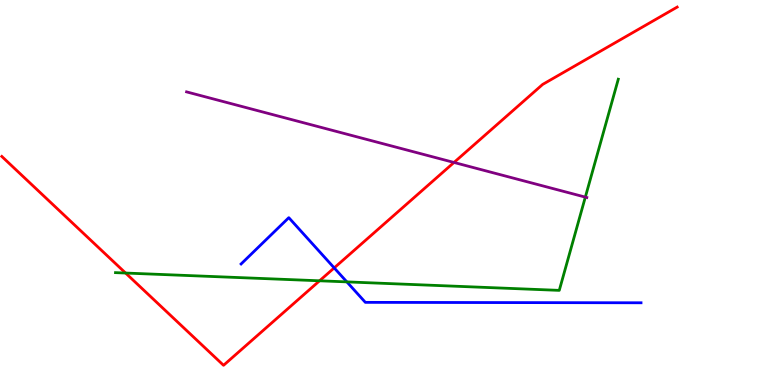[{'lines': ['blue', 'red'], 'intersections': [{'x': 4.31, 'y': 3.04}]}, {'lines': ['green', 'red'], 'intersections': [{'x': 1.62, 'y': 2.91}, {'x': 4.12, 'y': 2.71}]}, {'lines': ['purple', 'red'], 'intersections': [{'x': 5.86, 'y': 5.78}]}, {'lines': ['blue', 'green'], 'intersections': [{'x': 4.48, 'y': 2.68}]}, {'lines': ['blue', 'purple'], 'intersections': []}, {'lines': ['green', 'purple'], 'intersections': [{'x': 7.55, 'y': 4.88}]}]